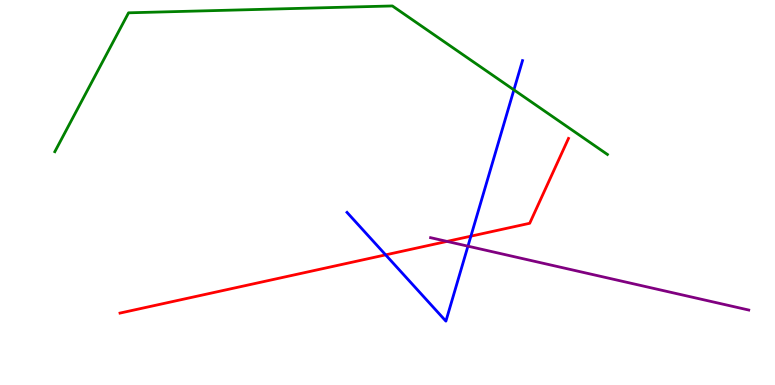[{'lines': ['blue', 'red'], 'intersections': [{'x': 4.98, 'y': 3.38}, {'x': 6.08, 'y': 3.87}]}, {'lines': ['green', 'red'], 'intersections': []}, {'lines': ['purple', 'red'], 'intersections': [{'x': 5.77, 'y': 3.73}]}, {'lines': ['blue', 'green'], 'intersections': [{'x': 6.63, 'y': 7.67}]}, {'lines': ['blue', 'purple'], 'intersections': [{'x': 6.04, 'y': 3.61}]}, {'lines': ['green', 'purple'], 'intersections': []}]